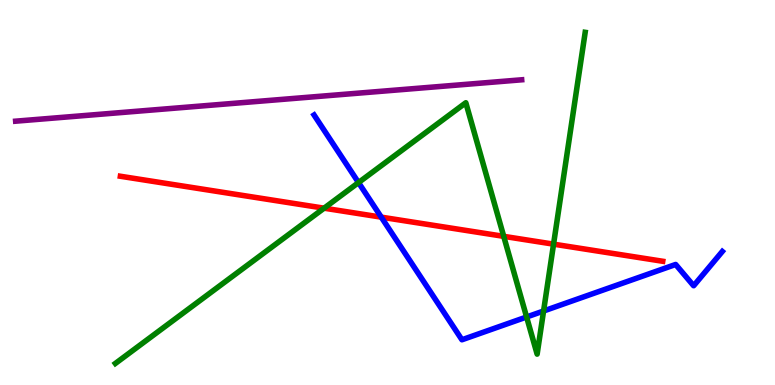[{'lines': ['blue', 'red'], 'intersections': [{'x': 4.92, 'y': 4.36}]}, {'lines': ['green', 'red'], 'intersections': [{'x': 4.18, 'y': 4.59}, {'x': 6.5, 'y': 3.86}, {'x': 7.14, 'y': 3.66}]}, {'lines': ['purple', 'red'], 'intersections': []}, {'lines': ['blue', 'green'], 'intersections': [{'x': 4.63, 'y': 5.26}, {'x': 6.79, 'y': 1.77}, {'x': 7.01, 'y': 1.92}]}, {'lines': ['blue', 'purple'], 'intersections': []}, {'lines': ['green', 'purple'], 'intersections': []}]